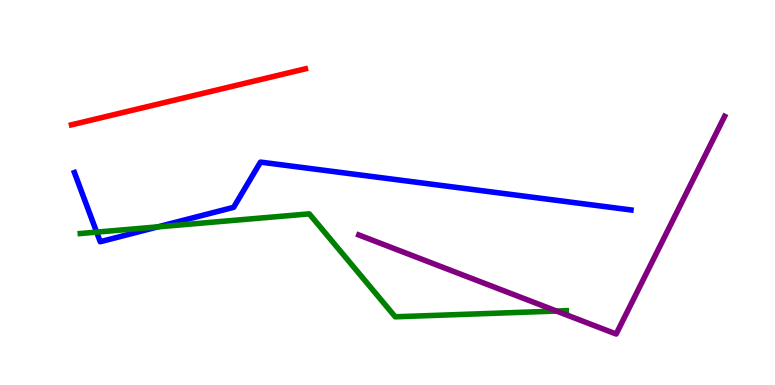[{'lines': ['blue', 'red'], 'intersections': []}, {'lines': ['green', 'red'], 'intersections': []}, {'lines': ['purple', 'red'], 'intersections': []}, {'lines': ['blue', 'green'], 'intersections': [{'x': 1.25, 'y': 3.97}, {'x': 2.04, 'y': 4.11}]}, {'lines': ['blue', 'purple'], 'intersections': []}, {'lines': ['green', 'purple'], 'intersections': [{'x': 7.18, 'y': 1.92}]}]